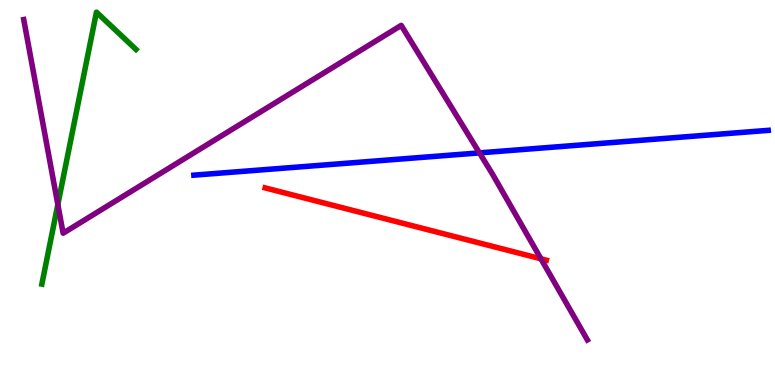[{'lines': ['blue', 'red'], 'intersections': []}, {'lines': ['green', 'red'], 'intersections': []}, {'lines': ['purple', 'red'], 'intersections': [{'x': 6.98, 'y': 3.28}]}, {'lines': ['blue', 'green'], 'intersections': []}, {'lines': ['blue', 'purple'], 'intersections': [{'x': 6.19, 'y': 6.03}]}, {'lines': ['green', 'purple'], 'intersections': [{'x': 0.746, 'y': 4.69}]}]